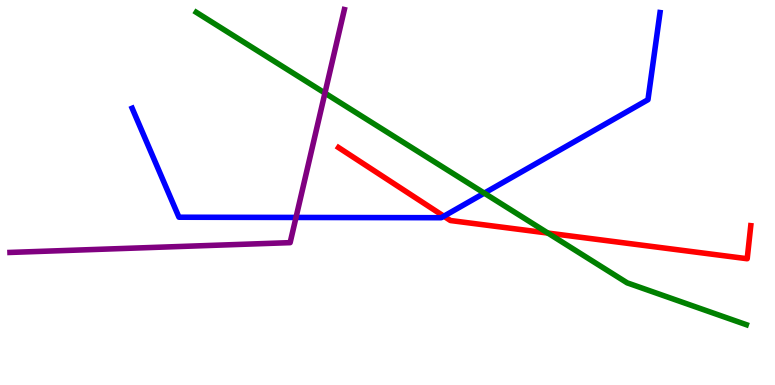[{'lines': ['blue', 'red'], 'intersections': [{'x': 5.73, 'y': 4.38}]}, {'lines': ['green', 'red'], 'intersections': [{'x': 7.07, 'y': 3.95}]}, {'lines': ['purple', 'red'], 'intersections': []}, {'lines': ['blue', 'green'], 'intersections': [{'x': 6.25, 'y': 4.98}]}, {'lines': ['blue', 'purple'], 'intersections': [{'x': 3.82, 'y': 4.35}]}, {'lines': ['green', 'purple'], 'intersections': [{'x': 4.19, 'y': 7.58}]}]